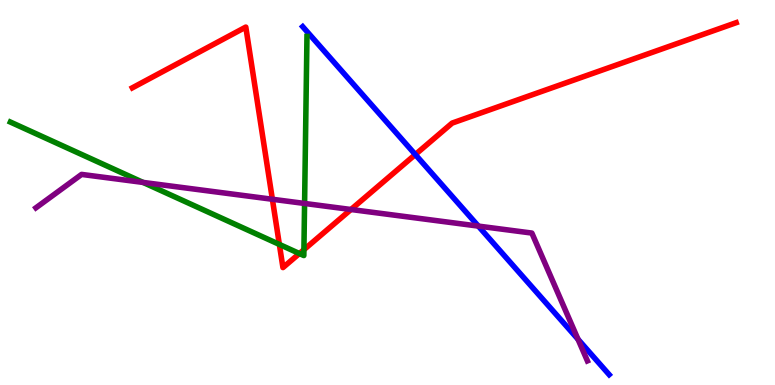[{'lines': ['blue', 'red'], 'intersections': [{'x': 5.36, 'y': 5.99}]}, {'lines': ['green', 'red'], 'intersections': [{'x': 3.6, 'y': 3.65}, {'x': 3.86, 'y': 3.41}, {'x': 3.92, 'y': 3.51}]}, {'lines': ['purple', 'red'], 'intersections': [{'x': 3.51, 'y': 4.82}, {'x': 4.53, 'y': 4.56}]}, {'lines': ['blue', 'green'], 'intersections': []}, {'lines': ['blue', 'purple'], 'intersections': [{'x': 6.17, 'y': 4.13}, {'x': 7.46, 'y': 1.19}]}, {'lines': ['green', 'purple'], 'intersections': [{'x': 1.85, 'y': 5.26}, {'x': 3.93, 'y': 4.72}]}]